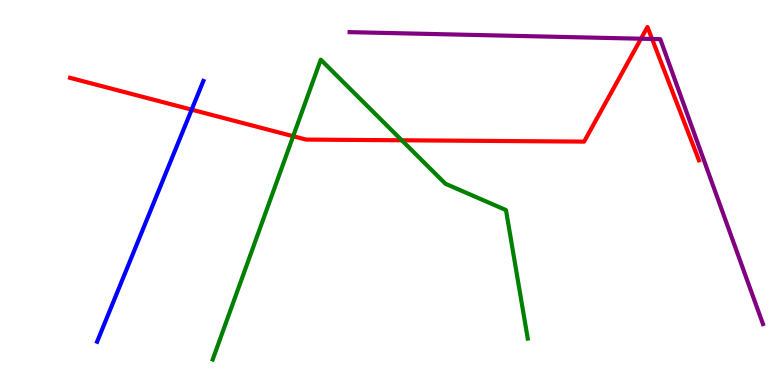[{'lines': ['blue', 'red'], 'intersections': [{'x': 2.47, 'y': 7.15}]}, {'lines': ['green', 'red'], 'intersections': [{'x': 3.78, 'y': 6.46}, {'x': 5.18, 'y': 6.36}]}, {'lines': ['purple', 'red'], 'intersections': [{'x': 8.27, 'y': 8.99}, {'x': 8.41, 'y': 8.99}]}, {'lines': ['blue', 'green'], 'intersections': []}, {'lines': ['blue', 'purple'], 'intersections': []}, {'lines': ['green', 'purple'], 'intersections': []}]